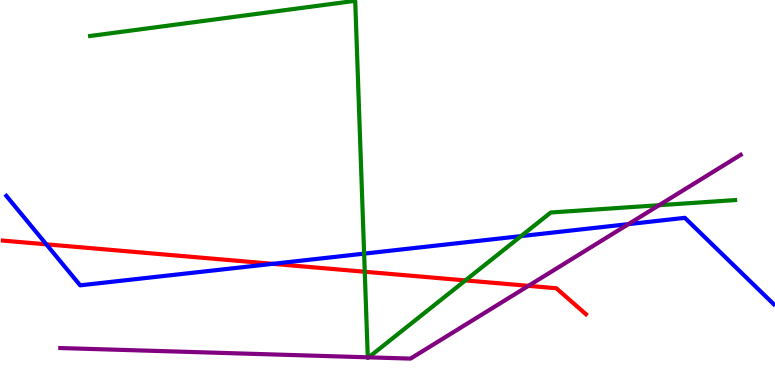[{'lines': ['blue', 'red'], 'intersections': [{'x': 0.598, 'y': 3.65}, {'x': 3.52, 'y': 3.15}]}, {'lines': ['green', 'red'], 'intersections': [{'x': 4.71, 'y': 2.94}, {'x': 6.0, 'y': 2.72}]}, {'lines': ['purple', 'red'], 'intersections': [{'x': 6.82, 'y': 2.58}]}, {'lines': ['blue', 'green'], 'intersections': [{'x': 4.7, 'y': 3.41}, {'x': 6.72, 'y': 3.87}]}, {'lines': ['blue', 'purple'], 'intersections': [{'x': 8.11, 'y': 4.18}]}, {'lines': ['green', 'purple'], 'intersections': [{'x': 4.75, 'y': 0.719}, {'x': 4.76, 'y': 0.718}, {'x': 8.5, 'y': 4.67}]}]